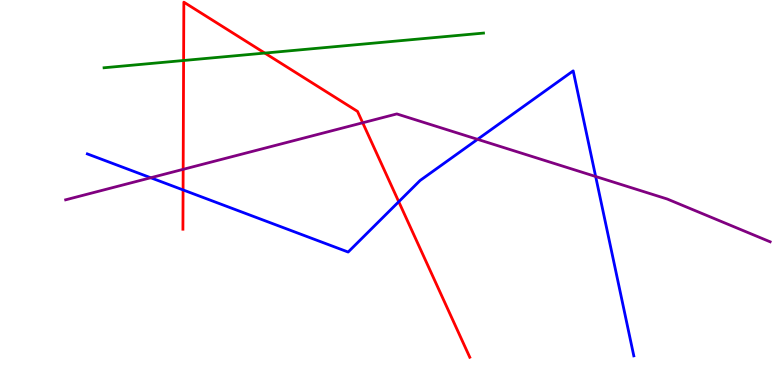[{'lines': ['blue', 'red'], 'intersections': [{'x': 2.36, 'y': 5.07}, {'x': 5.15, 'y': 4.76}]}, {'lines': ['green', 'red'], 'intersections': [{'x': 2.37, 'y': 8.43}, {'x': 3.42, 'y': 8.62}]}, {'lines': ['purple', 'red'], 'intersections': [{'x': 2.36, 'y': 5.6}, {'x': 4.68, 'y': 6.81}]}, {'lines': ['blue', 'green'], 'intersections': []}, {'lines': ['blue', 'purple'], 'intersections': [{'x': 1.94, 'y': 5.38}, {'x': 6.16, 'y': 6.38}, {'x': 7.69, 'y': 5.42}]}, {'lines': ['green', 'purple'], 'intersections': []}]